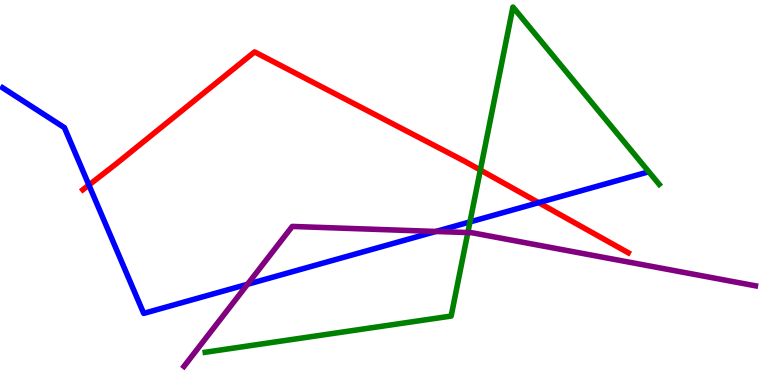[{'lines': ['blue', 'red'], 'intersections': [{'x': 1.15, 'y': 5.19}, {'x': 6.95, 'y': 4.74}]}, {'lines': ['green', 'red'], 'intersections': [{'x': 6.2, 'y': 5.58}]}, {'lines': ['purple', 'red'], 'intersections': []}, {'lines': ['blue', 'green'], 'intersections': [{'x': 6.06, 'y': 4.24}]}, {'lines': ['blue', 'purple'], 'intersections': [{'x': 3.19, 'y': 2.62}, {'x': 5.62, 'y': 3.99}]}, {'lines': ['green', 'purple'], 'intersections': [{'x': 6.04, 'y': 3.96}]}]